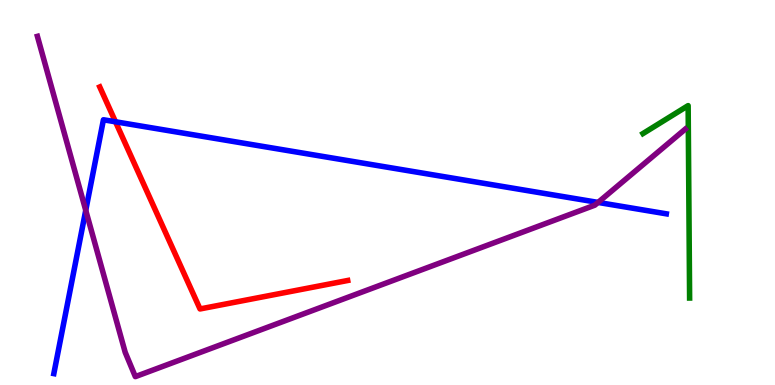[{'lines': ['blue', 'red'], 'intersections': [{'x': 1.49, 'y': 6.84}]}, {'lines': ['green', 'red'], 'intersections': []}, {'lines': ['purple', 'red'], 'intersections': []}, {'lines': ['blue', 'green'], 'intersections': []}, {'lines': ['blue', 'purple'], 'intersections': [{'x': 1.11, 'y': 4.54}, {'x': 7.72, 'y': 4.74}]}, {'lines': ['green', 'purple'], 'intersections': []}]